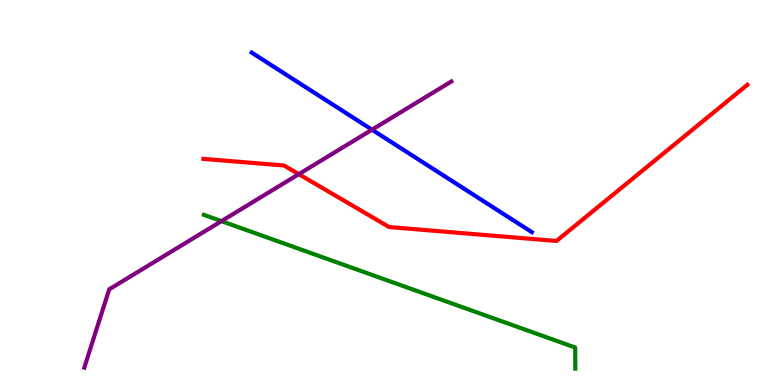[{'lines': ['blue', 'red'], 'intersections': []}, {'lines': ['green', 'red'], 'intersections': []}, {'lines': ['purple', 'red'], 'intersections': [{'x': 3.86, 'y': 5.48}]}, {'lines': ['blue', 'green'], 'intersections': []}, {'lines': ['blue', 'purple'], 'intersections': [{'x': 4.8, 'y': 6.63}]}, {'lines': ['green', 'purple'], 'intersections': [{'x': 2.86, 'y': 4.26}]}]